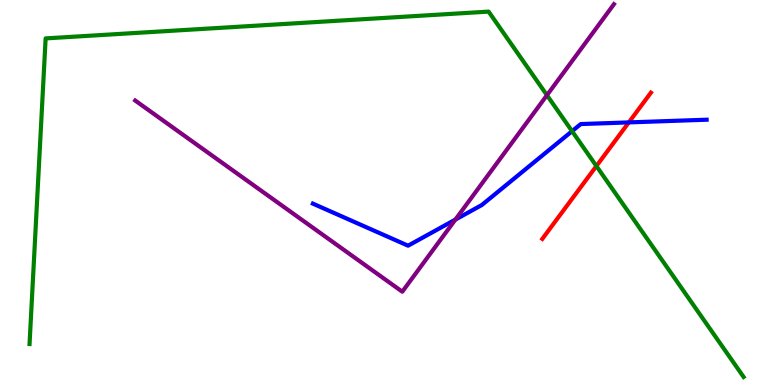[{'lines': ['blue', 'red'], 'intersections': [{'x': 8.11, 'y': 6.82}]}, {'lines': ['green', 'red'], 'intersections': [{'x': 7.7, 'y': 5.69}]}, {'lines': ['purple', 'red'], 'intersections': []}, {'lines': ['blue', 'green'], 'intersections': [{'x': 7.38, 'y': 6.59}]}, {'lines': ['blue', 'purple'], 'intersections': [{'x': 5.88, 'y': 4.3}]}, {'lines': ['green', 'purple'], 'intersections': [{'x': 7.06, 'y': 7.53}]}]